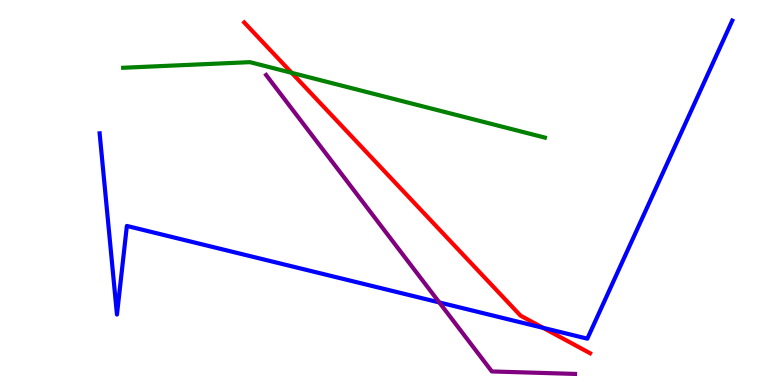[{'lines': ['blue', 'red'], 'intersections': [{'x': 7.01, 'y': 1.48}]}, {'lines': ['green', 'red'], 'intersections': [{'x': 3.76, 'y': 8.11}]}, {'lines': ['purple', 'red'], 'intersections': []}, {'lines': ['blue', 'green'], 'intersections': []}, {'lines': ['blue', 'purple'], 'intersections': [{'x': 5.67, 'y': 2.14}]}, {'lines': ['green', 'purple'], 'intersections': []}]